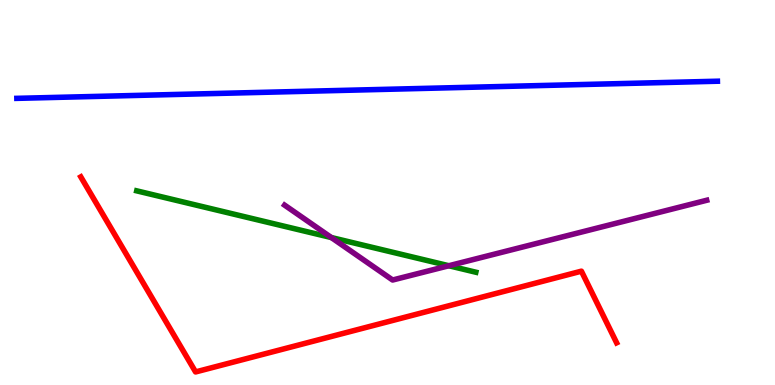[{'lines': ['blue', 'red'], 'intersections': []}, {'lines': ['green', 'red'], 'intersections': []}, {'lines': ['purple', 'red'], 'intersections': []}, {'lines': ['blue', 'green'], 'intersections': []}, {'lines': ['blue', 'purple'], 'intersections': []}, {'lines': ['green', 'purple'], 'intersections': [{'x': 4.28, 'y': 3.83}, {'x': 5.79, 'y': 3.1}]}]